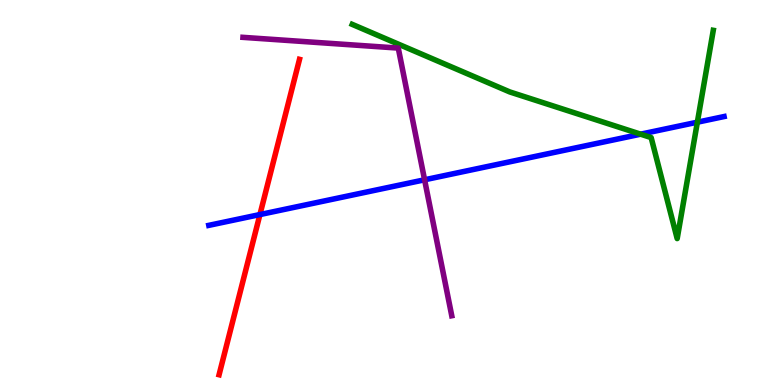[{'lines': ['blue', 'red'], 'intersections': [{'x': 3.35, 'y': 4.43}]}, {'lines': ['green', 'red'], 'intersections': []}, {'lines': ['purple', 'red'], 'intersections': []}, {'lines': ['blue', 'green'], 'intersections': [{'x': 8.27, 'y': 6.51}, {'x': 9.0, 'y': 6.83}]}, {'lines': ['blue', 'purple'], 'intersections': [{'x': 5.48, 'y': 5.33}]}, {'lines': ['green', 'purple'], 'intersections': []}]